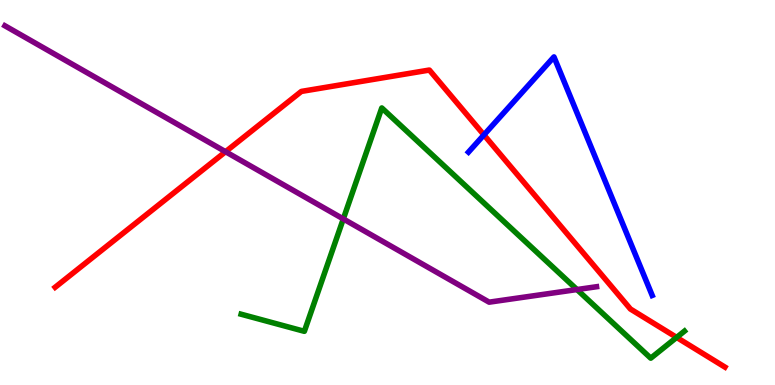[{'lines': ['blue', 'red'], 'intersections': [{'x': 6.24, 'y': 6.5}]}, {'lines': ['green', 'red'], 'intersections': [{'x': 8.73, 'y': 1.24}]}, {'lines': ['purple', 'red'], 'intersections': [{'x': 2.91, 'y': 6.06}]}, {'lines': ['blue', 'green'], 'intersections': []}, {'lines': ['blue', 'purple'], 'intersections': []}, {'lines': ['green', 'purple'], 'intersections': [{'x': 4.43, 'y': 4.31}, {'x': 7.44, 'y': 2.48}]}]